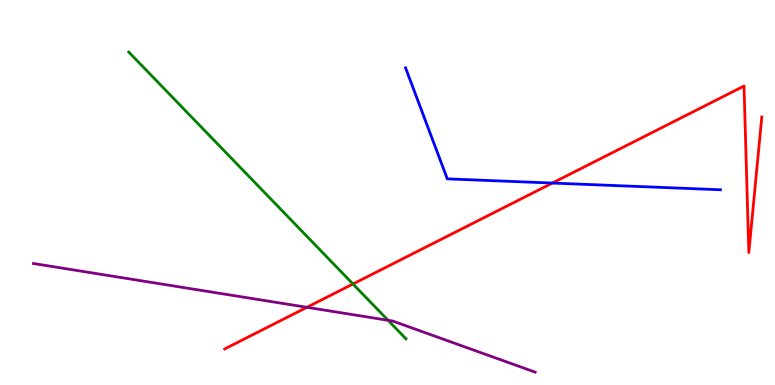[{'lines': ['blue', 'red'], 'intersections': [{'x': 7.13, 'y': 5.25}]}, {'lines': ['green', 'red'], 'intersections': [{'x': 4.55, 'y': 2.62}]}, {'lines': ['purple', 'red'], 'intersections': [{'x': 3.96, 'y': 2.02}]}, {'lines': ['blue', 'green'], 'intersections': []}, {'lines': ['blue', 'purple'], 'intersections': []}, {'lines': ['green', 'purple'], 'intersections': [{'x': 5.01, 'y': 1.68}]}]